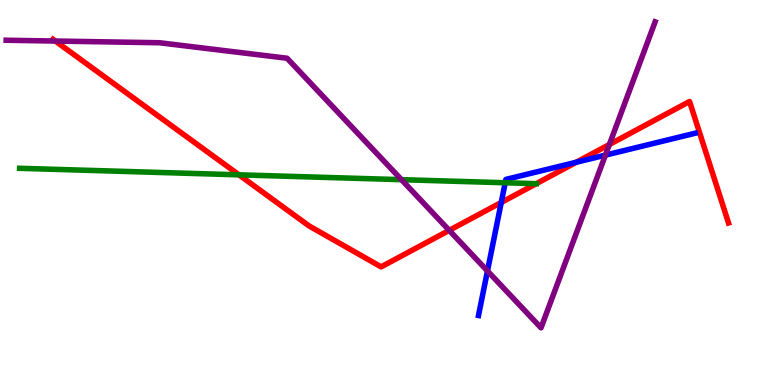[{'lines': ['blue', 'red'], 'intersections': [{'x': 6.47, 'y': 4.74}, {'x': 7.44, 'y': 5.79}]}, {'lines': ['green', 'red'], 'intersections': [{'x': 3.08, 'y': 5.46}, {'x': 6.92, 'y': 5.23}]}, {'lines': ['purple', 'red'], 'intersections': [{'x': 0.714, 'y': 8.93}, {'x': 5.8, 'y': 4.02}, {'x': 7.86, 'y': 6.25}]}, {'lines': ['blue', 'green'], 'intersections': [{'x': 6.52, 'y': 5.25}]}, {'lines': ['blue', 'purple'], 'intersections': [{'x': 6.29, 'y': 2.96}, {'x': 7.81, 'y': 5.97}]}, {'lines': ['green', 'purple'], 'intersections': [{'x': 5.18, 'y': 5.33}]}]